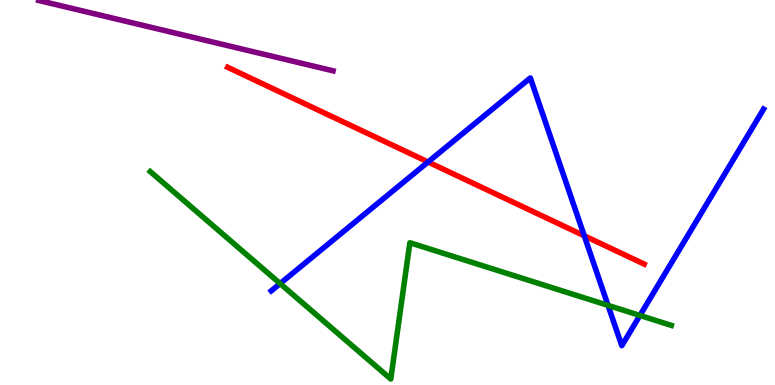[{'lines': ['blue', 'red'], 'intersections': [{'x': 5.52, 'y': 5.79}, {'x': 7.54, 'y': 3.88}]}, {'lines': ['green', 'red'], 'intersections': []}, {'lines': ['purple', 'red'], 'intersections': []}, {'lines': ['blue', 'green'], 'intersections': [{'x': 3.61, 'y': 2.63}, {'x': 7.85, 'y': 2.07}, {'x': 8.26, 'y': 1.81}]}, {'lines': ['blue', 'purple'], 'intersections': []}, {'lines': ['green', 'purple'], 'intersections': []}]